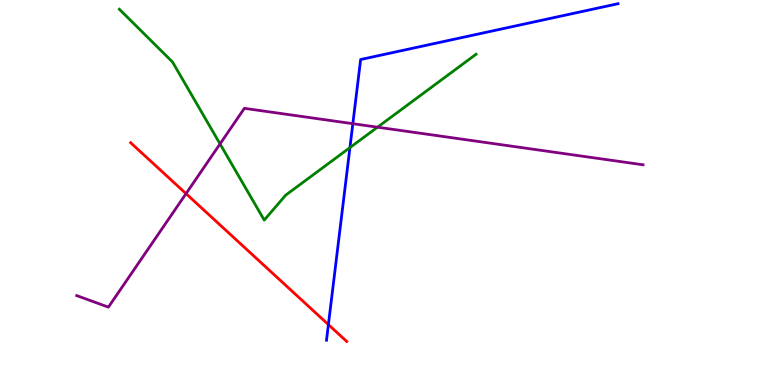[{'lines': ['blue', 'red'], 'intersections': [{'x': 4.24, 'y': 1.57}]}, {'lines': ['green', 'red'], 'intersections': []}, {'lines': ['purple', 'red'], 'intersections': [{'x': 2.4, 'y': 4.97}]}, {'lines': ['blue', 'green'], 'intersections': [{'x': 4.52, 'y': 6.17}]}, {'lines': ['blue', 'purple'], 'intersections': [{'x': 4.55, 'y': 6.79}]}, {'lines': ['green', 'purple'], 'intersections': [{'x': 2.84, 'y': 6.26}, {'x': 4.87, 'y': 6.7}]}]